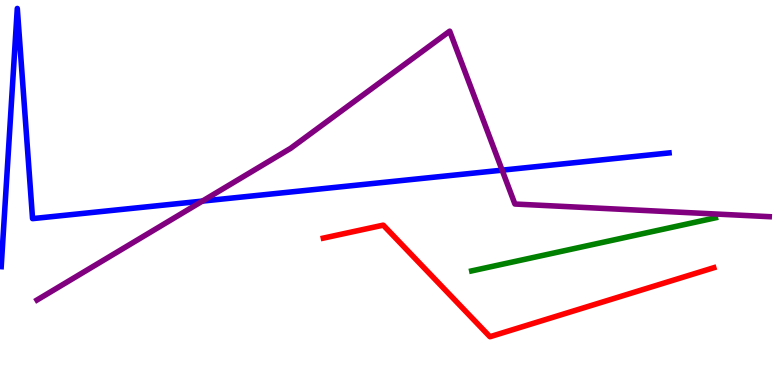[{'lines': ['blue', 'red'], 'intersections': []}, {'lines': ['green', 'red'], 'intersections': []}, {'lines': ['purple', 'red'], 'intersections': []}, {'lines': ['blue', 'green'], 'intersections': []}, {'lines': ['blue', 'purple'], 'intersections': [{'x': 2.61, 'y': 4.78}, {'x': 6.48, 'y': 5.58}]}, {'lines': ['green', 'purple'], 'intersections': []}]